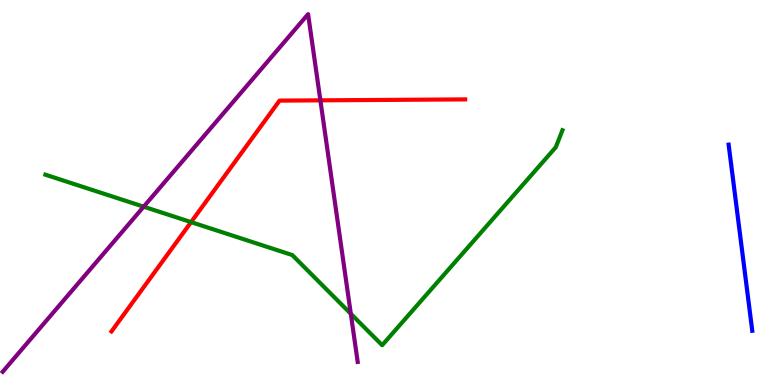[{'lines': ['blue', 'red'], 'intersections': []}, {'lines': ['green', 'red'], 'intersections': [{'x': 2.47, 'y': 4.23}]}, {'lines': ['purple', 'red'], 'intersections': [{'x': 4.13, 'y': 7.39}]}, {'lines': ['blue', 'green'], 'intersections': []}, {'lines': ['blue', 'purple'], 'intersections': []}, {'lines': ['green', 'purple'], 'intersections': [{'x': 1.85, 'y': 4.63}, {'x': 4.53, 'y': 1.85}]}]